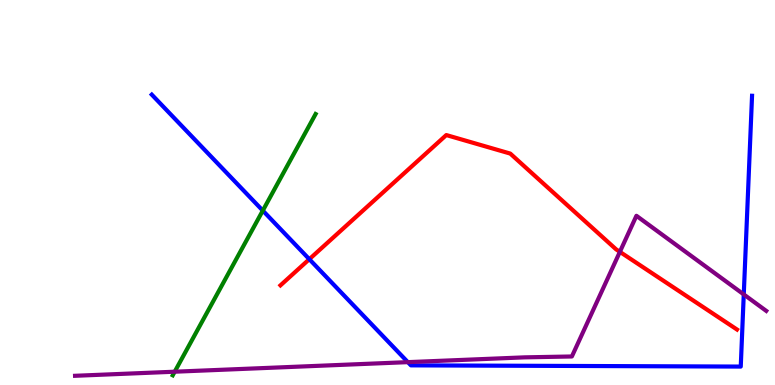[{'lines': ['blue', 'red'], 'intersections': [{'x': 3.99, 'y': 3.27}]}, {'lines': ['green', 'red'], 'intersections': []}, {'lines': ['purple', 'red'], 'intersections': [{'x': 8.0, 'y': 3.46}]}, {'lines': ['blue', 'green'], 'intersections': [{'x': 3.39, 'y': 4.53}]}, {'lines': ['blue', 'purple'], 'intersections': [{'x': 5.26, 'y': 0.594}, {'x': 9.6, 'y': 2.35}]}, {'lines': ['green', 'purple'], 'intersections': [{'x': 2.25, 'y': 0.345}]}]